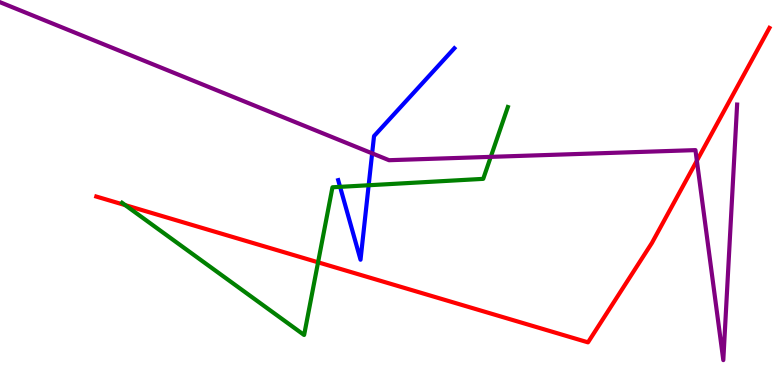[{'lines': ['blue', 'red'], 'intersections': []}, {'lines': ['green', 'red'], 'intersections': [{'x': 1.62, 'y': 4.67}, {'x': 4.1, 'y': 3.19}]}, {'lines': ['purple', 'red'], 'intersections': [{'x': 8.99, 'y': 5.83}]}, {'lines': ['blue', 'green'], 'intersections': [{'x': 4.39, 'y': 5.15}, {'x': 4.76, 'y': 5.19}]}, {'lines': ['blue', 'purple'], 'intersections': [{'x': 4.8, 'y': 6.02}]}, {'lines': ['green', 'purple'], 'intersections': [{'x': 6.33, 'y': 5.93}]}]